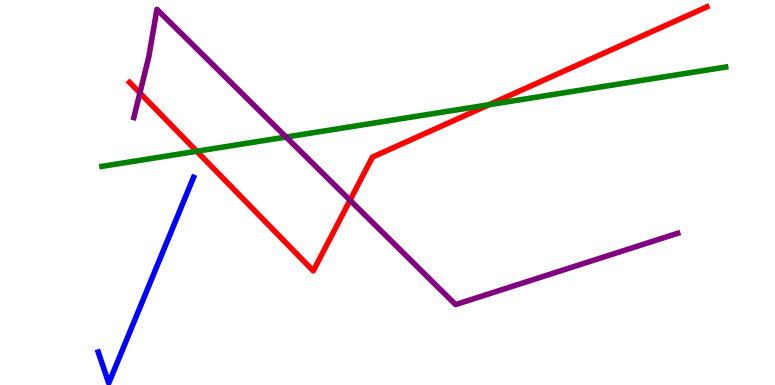[{'lines': ['blue', 'red'], 'intersections': []}, {'lines': ['green', 'red'], 'intersections': [{'x': 2.54, 'y': 6.07}, {'x': 6.31, 'y': 7.28}]}, {'lines': ['purple', 'red'], 'intersections': [{'x': 1.81, 'y': 7.59}, {'x': 4.52, 'y': 4.8}]}, {'lines': ['blue', 'green'], 'intersections': []}, {'lines': ['blue', 'purple'], 'intersections': []}, {'lines': ['green', 'purple'], 'intersections': [{'x': 3.69, 'y': 6.44}]}]